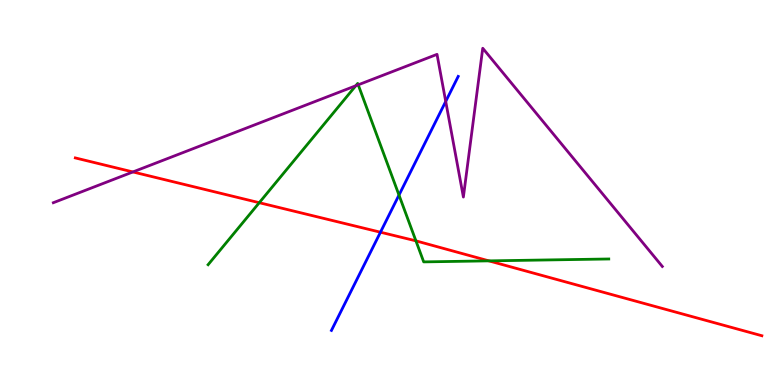[{'lines': ['blue', 'red'], 'intersections': [{'x': 4.91, 'y': 3.97}]}, {'lines': ['green', 'red'], 'intersections': [{'x': 3.35, 'y': 4.73}, {'x': 5.37, 'y': 3.74}, {'x': 6.31, 'y': 3.22}]}, {'lines': ['purple', 'red'], 'intersections': [{'x': 1.72, 'y': 5.53}]}, {'lines': ['blue', 'green'], 'intersections': [{'x': 5.15, 'y': 4.93}]}, {'lines': ['blue', 'purple'], 'intersections': [{'x': 5.75, 'y': 7.37}]}, {'lines': ['green', 'purple'], 'intersections': [{'x': 4.59, 'y': 7.77}, {'x': 4.62, 'y': 7.8}]}]